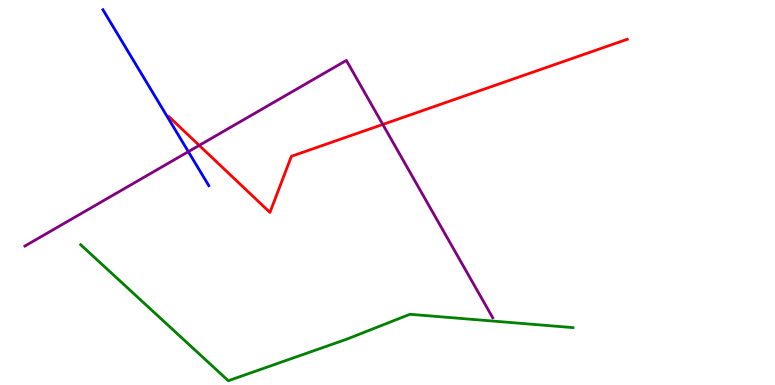[{'lines': ['blue', 'red'], 'intersections': []}, {'lines': ['green', 'red'], 'intersections': []}, {'lines': ['purple', 'red'], 'intersections': [{'x': 2.57, 'y': 6.22}, {'x': 4.94, 'y': 6.77}]}, {'lines': ['blue', 'green'], 'intersections': []}, {'lines': ['blue', 'purple'], 'intersections': [{'x': 2.43, 'y': 6.06}]}, {'lines': ['green', 'purple'], 'intersections': []}]